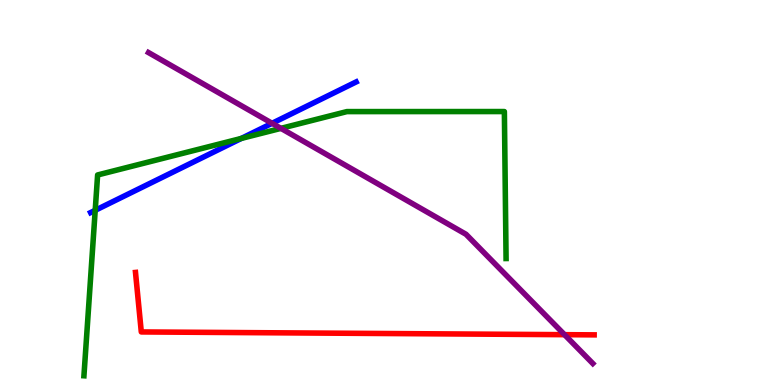[{'lines': ['blue', 'red'], 'intersections': []}, {'lines': ['green', 'red'], 'intersections': []}, {'lines': ['purple', 'red'], 'intersections': [{'x': 7.28, 'y': 1.31}]}, {'lines': ['blue', 'green'], 'intersections': [{'x': 1.23, 'y': 4.54}, {'x': 3.11, 'y': 6.4}]}, {'lines': ['blue', 'purple'], 'intersections': [{'x': 3.51, 'y': 6.8}]}, {'lines': ['green', 'purple'], 'intersections': [{'x': 3.62, 'y': 6.67}]}]